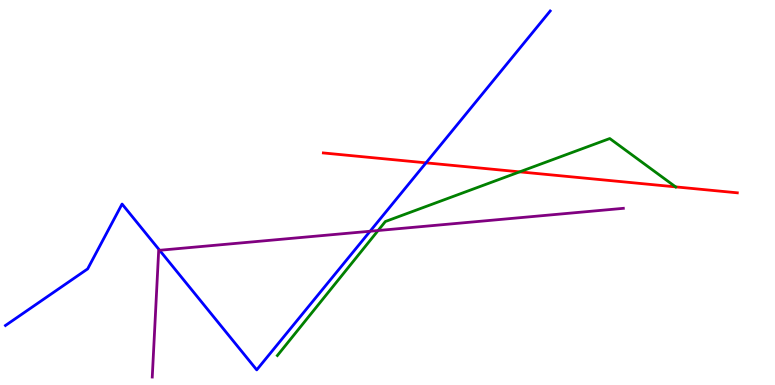[{'lines': ['blue', 'red'], 'intersections': [{'x': 5.5, 'y': 5.77}]}, {'lines': ['green', 'red'], 'intersections': [{'x': 6.71, 'y': 5.54}, {'x': 8.72, 'y': 5.15}]}, {'lines': ['purple', 'red'], 'intersections': []}, {'lines': ['blue', 'green'], 'intersections': []}, {'lines': ['blue', 'purple'], 'intersections': [{'x': 2.06, 'y': 3.5}, {'x': 4.78, 'y': 3.99}]}, {'lines': ['green', 'purple'], 'intersections': [{'x': 4.88, 'y': 4.01}]}]